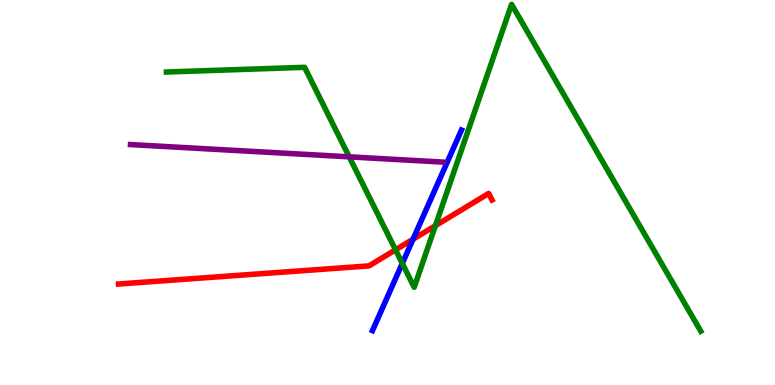[{'lines': ['blue', 'red'], 'intersections': [{'x': 5.33, 'y': 3.79}]}, {'lines': ['green', 'red'], 'intersections': [{'x': 5.1, 'y': 3.51}, {'x': 5.62, 'y': 4.14}]}, {'lines': ['purple', 'red'], 'intersections': []}, {'lines': ['blue', 'green'], 'intersections': [{'x': 5.19, 'y': 3.16}]}, {'lines': ['blue', 'purple'], 'intersections': []}, {'lines': ['green', 'purple'], 'intersections': [{'x': 4.51, 'y': 5.93}]}]